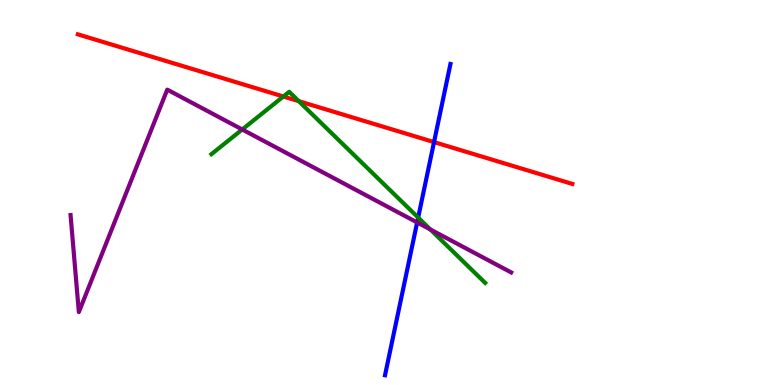[{'lines': ['blue', 'red'], 'intersections': [{'x': 5.6, 'y': 6.31}]}, {'lines': ['green', 'red'], 'intersections': [{'x': 3.66, 'y': 7.49}, {'x': 3.86, 'y': 7.37}]}, {'lines': ['purple', 'red'], 'intersections': []}, {'lines': ['blue', 'green'], 'intersections': [{'x': 5.4, 'y': 4.35}]}, {'lines': ['blue', 'purple'], 'intersections': [{'x': 5.38, 'y': 4.22}]}, {'lines': ['green', 'purple'], 'intersections': [{'x': 3.13, 'y': 6.64}, {'x': 5.55, 'y': 4.04}]}]